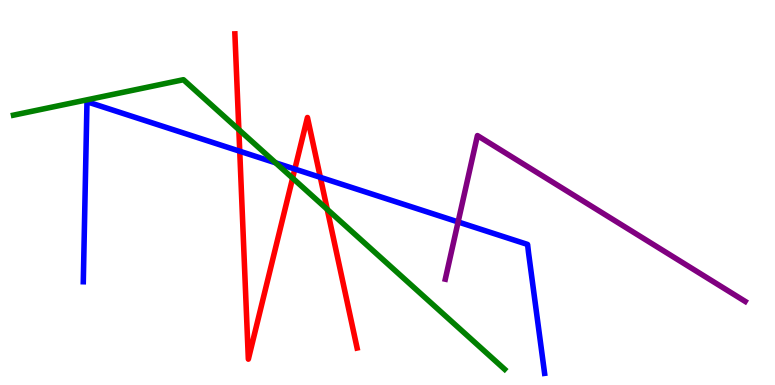[{'lines': ['blue', 'red'], 'intersections': [{'x': 3.09, 'y': 6.07}, {'x': 3.8, 'y': 5.61}, {'x': 4.13, 'y': 5.39}]}, {'lines': ['green', 'red'], 'intersections': [{'x': 3.08, 'y': 6.63}, {'x': 3.78, 'y': 5.37}, {'x': 4.22, 'y': 4.56}]}, {'lines': ['purple', 'red'], 'intersections': []}, {'lines': ['blue', 'green'], 'intersections': [{'x': 3.56, 'y': 5.77}]}, {'lines': ['blue', 'purple'], 'intersections': [{'x': 5.91, 'y': 4.24}]}, {'lines': ['green', 'purple'], 'intersections': []}]